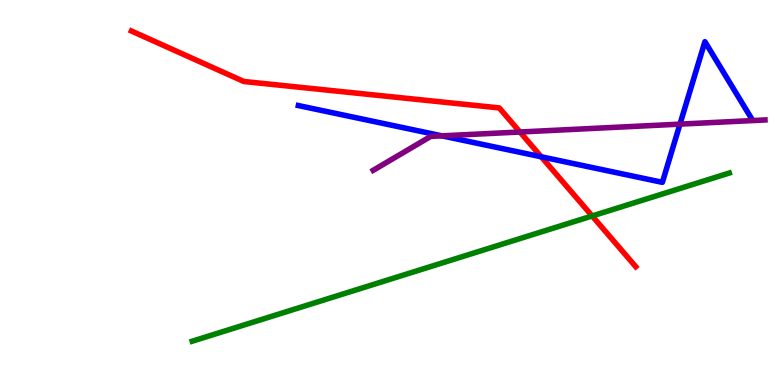[{'lines': ['blue', 'red'], 'intersections': [{'x': 6.98, 'y': 5.93}]}, {'lines': ['green', 'red'], 'intersections': [{'x': 7.64, 'y': 4.39}]}, {'lines': ['purple', 'red'], 'intersections': [{'x': 6.71, 'y': 6.57}]}, {'lines': ['blue', 'green'], 'intersections': []}, {'lines': ['blue', 'purple'], 'intersections': [{'x': 5.7, 'y': 6.47}, {'x': 8.77, 'y': 6.78}]}, {'lines': ['green', 'purple'], 'intersections': []}]